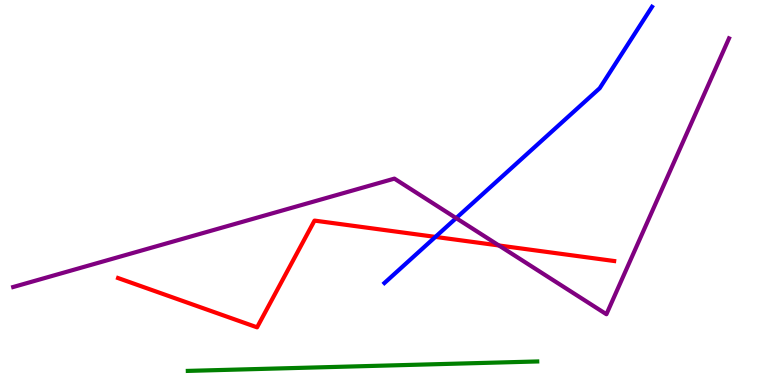[{'lines': ['blue', 'red'], 'intersections': [{'x': 5.62, 'y': 3.85}]}, {'lines': ['green', 'red'], 'intersections': []}, {'lines': ['purple', 'red'], 'intersections': [{'x': 6.44, 'y': 3.62}]}, {'lines': ['blue', 'green'], 'intersections': []}, {'lines': ['blue', 'purple'], 'intersections': [{'x': 5.89, 'y': 4.33}]}, {'lines': ['green', 'purple'], 'intersections': []}]